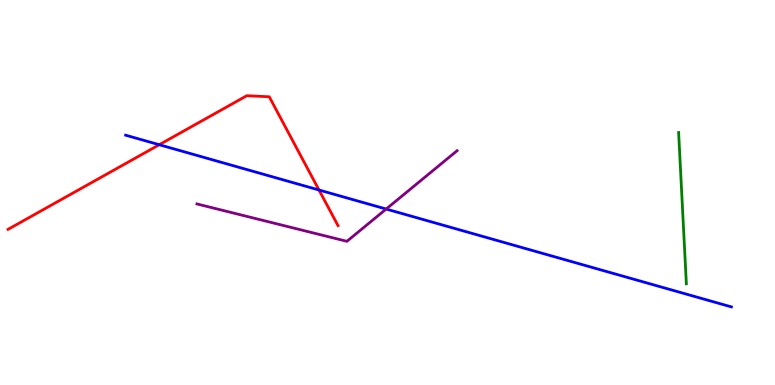[{'lines': ['blue', 'red'], 'intersections': [{'x': 2.05, 'y': 6.24}, {'x': 4.12, 'y': 5.06}]}, {'lines': ['green', 'red'], 'intersections': []}, {'lines': ['purple', 'red'], 'intersections': []}, {'lines': ['blue', 'green'], 'intersections': []}, {'lines': ['blue', 'purple'], 'intersections': [{'x': 4.98, 'y': 4.57}]}, {'lines': ['green', 'purple'], 'intersections': []}]